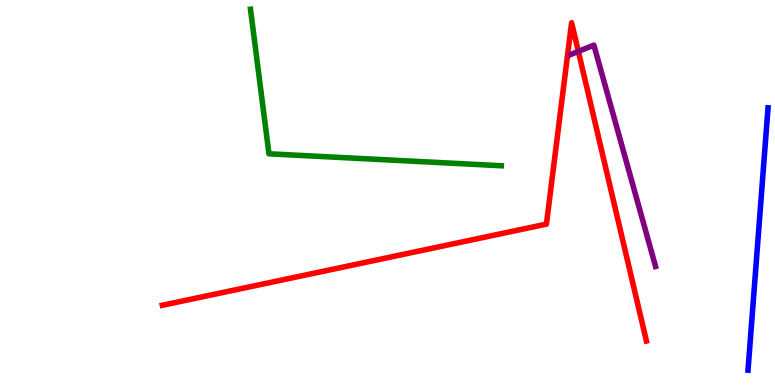[{'lines': ['blue', 'red'], 'intersections': []}, {'lines': ['green', 'red'], 'intersections': []}, {'lines': ['purple', 'red'], 'intersections': [{'x': 7.46, 'y': 8.66}]}, {'lines': ['blue', 'green'], 'intersections': []}, {'lines': ['blue', 'purple'], 'intersections': []}, {'lines': ['green', 'purple'], 'intersections': []}]